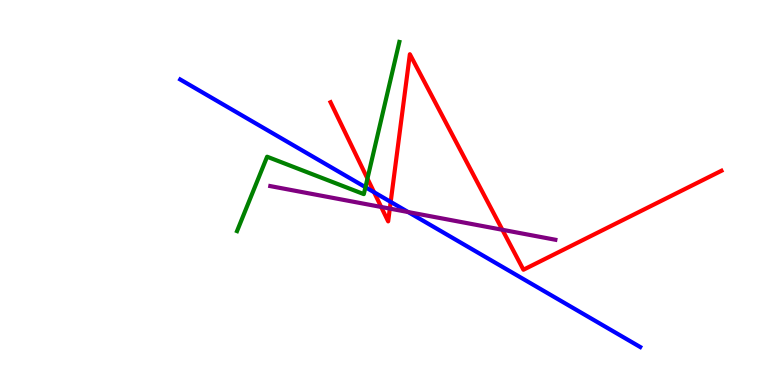[{'lines': ['blue', 'red'], 'intersections': [{'x': 4.83, 'y': 5.01}, {'x': 5.04, 'y': 4.76}]}, {'lines': ['green', 'red'], 'intersections': [{'x': 4.74, 'y': 5.36}]}, {'lines': ['purple', 'red'], 'intersections': [{'x': 4.92, 'y': 4.62}, {'x': 5.03, 'y': 4.58}, {'x': 6.48, 'y': 4.03}]}, {'lines': ['blue', 'green'], 'intersections': [{'x': 4.72, 'y': 5.14}]}, {'lines': ['blue', 'purple'], 'intersections': [{'x': 5.27, 'y': 4.49}]}, {'lines': ['green', 'purple'], 'intersections': []}]